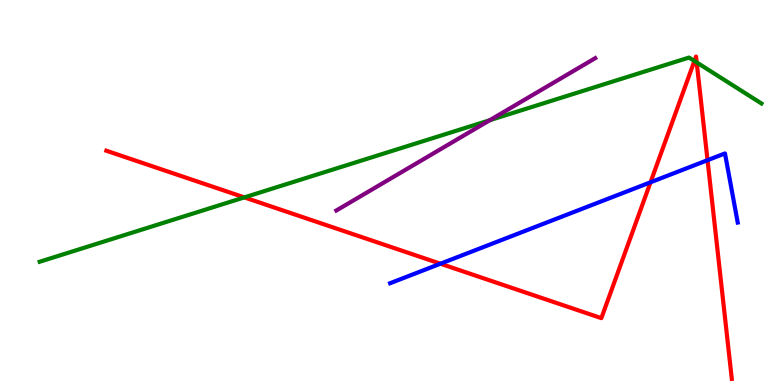[{'lines': ['blue', 'red'], 'intersections': [{'x': 5.68, 'y': 3.15}, {'x': 8.39, 'y': 5.27}, {'x': 9.13, 'y': 5.84}]}, {'lines': ['green', 'red'], 'intersections': [{'x': 3.15, 'y': 4.87}, {'x': 8.96, 'y': 8.42}, {'x': 8.99, 'y': 8.38}]}, {'lines': ['purple', 'red'], 'intersections': []}, {'lines': ['blue', 'green'], 'intersections': []}, {'lines': ['blue', 'purple'], 'intersections': []}, {'lines': ['green', 'purple'], 'intersections': [{'x': 6.32, 'y': 6.88}]}]